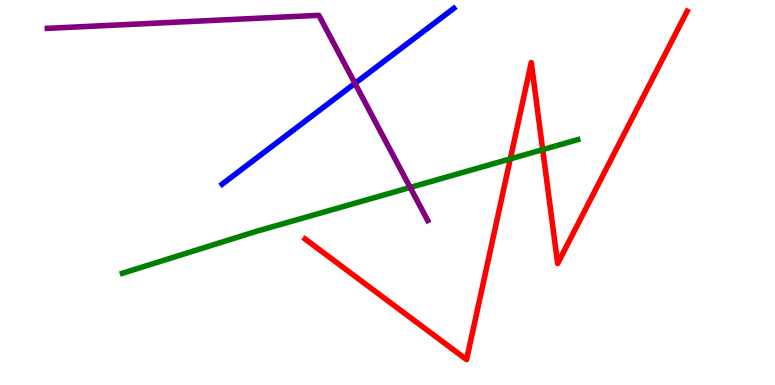[{'lines': ['blue', 'red'], 'intersections': []}, {'lines': ['green', 'red'], 'intersections': [{'x': 6.58, 'y': 5.87}, {'x': 7.0, 'y': 6.11}]}, {'lines': ['purple', 'red'], 'intersections': []}, {'lines': ['blue', 'green'], 'intersections': []}, {'lines': ['blue', 'purple'], 'intersections': [{'x': 4.58, 'y': 7.83}]}, {'lines': ['green', 'purple'], 'intersections': [{'x': 5.29, 'y': 5.13}]}]